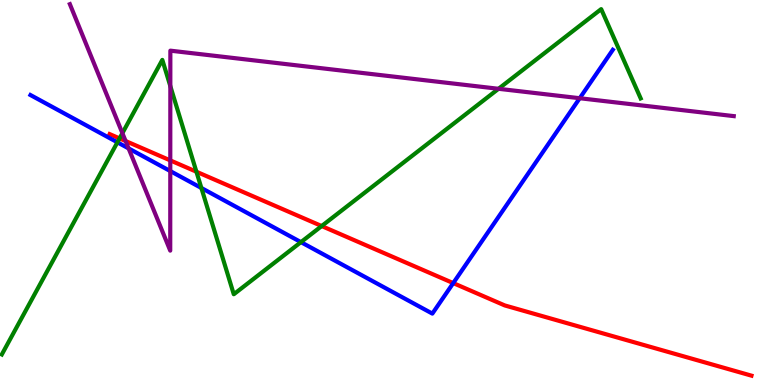[{'lines': ['blue', 'red'], 'intersections': [{'x': 5.85, 'y': 2.65}]}, {'lines': ['green', 'red'], 'intersections': [{'x': 1.54, 'y': 6.41}, {'x': 2.53, 'y': 5.54}, {'x': 4.15, 'y': 4.13}]}, {'lines': ['purple', 'red'], 'intersections': [{'x': 1.62, 'y': 6.34}, {'x': 2.2, 'y': 5.83}]}, {'lines': ['blue', 'green'], 'intersections': [{'x': 1.51, 'y': 6.3}, {'x': 2.6, 'y': 5.12}, {'x': 3.88, 'y': 3.71}]}, {'lines': ['blue', 'purple'], 'intersections': [{'x': 1.66, 'y': 6.15}, {'x': 2.2, 'y': 5.56}, {'x': 7.48, 'y': 7.45}]}, {'lines': ['green', 'purple'], 'intersections': [{'x': 1.58, 'y': 6.54}, {'x': 2.2, 'y': 7.76}, {'x': 6.43, 'y': 7.69}]}]